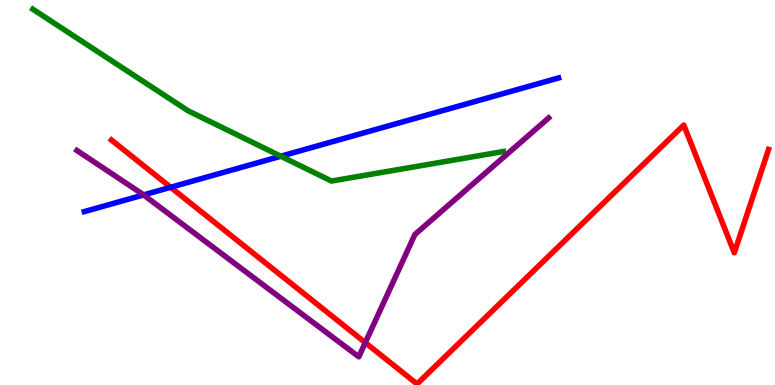[{'lines': ['blue', 'red'], 'intersections': [{'x': 2.2, 'y': 5.14}]}, {'lines': ['green', 'red'], 'intersections': []}, {'lines': ['purple', 'red'], 'intersections': [{'x': 4.71, 'y': 1.1}]}, {'lines': ['blue', 'green'], 'intersections': [{'x': 3.62, 'y': 5.94}]}, {'lines': ['blue', 'purple'], 'intersections': [{'x': 1.85, 'y': 4.94}]}, {'lines': ['green', 'purple'], 'intersections': []}]